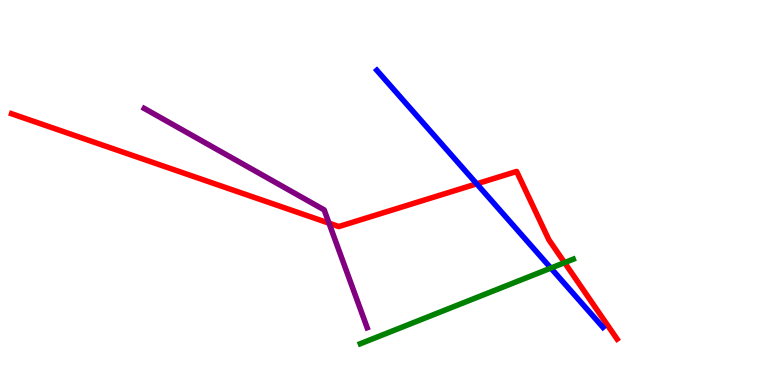[{'lines': ['blue', 'red'], 'intersections': [{'x': 6.15, 'y': 5.23}]}, {'lines': ['green', 'red'], 'intersections': [{'x': 7.28, 'y': 3.18}]}, {'lines': ['purple', 'red'], 'intersections': [{'x': 4.25, 'y': 4.2}]}, {'lines': ['blue', 'green'], 'intersections': [{'x': 7.11, 'y': 3.04}]}, {'lines': ['blue', 'purple'], 'intersections': []}, {'lines': ['green', 'purple'], 'intersections': []}]